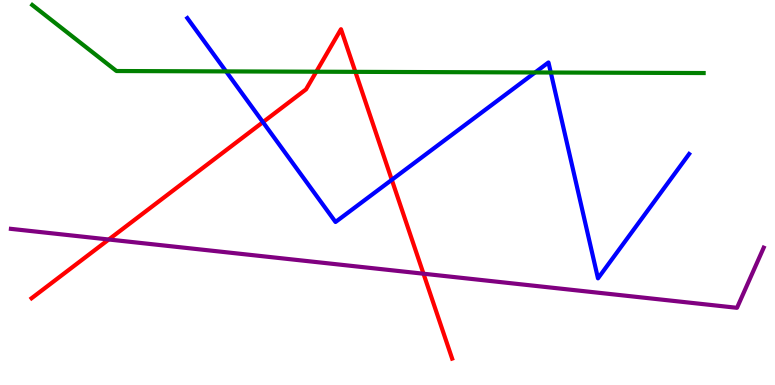[{'lines': ['blue', 'red'], 'intersections': [{'x': 3.39, 'y': 6.83}, {'x': 5.06, 'y': 5.33}]}, {'lines': ['green', 'red'], 'intersections': [{'x': 4.08, 'y': 8.14}, {'x': 4.59, 'y': 8.13}]}, {'lines': ['purple', 'red'], 'intersections': [{'x': 1.4, 'y': 3.78}, {'x': 5.46, 'y': 2.89}]}, {'lines': ['blue', 'green'], 'intersections': [{'x': 2.92, 'y': 8.15}, {'x': 6.9, 'y': 8.12}, {'x': 7.11, 'y': 8.12}]}, {'lines': ['blue', 'purple'], 'intersections': []}, {'lines': ['green', 'purple'], 'intersections': []}]